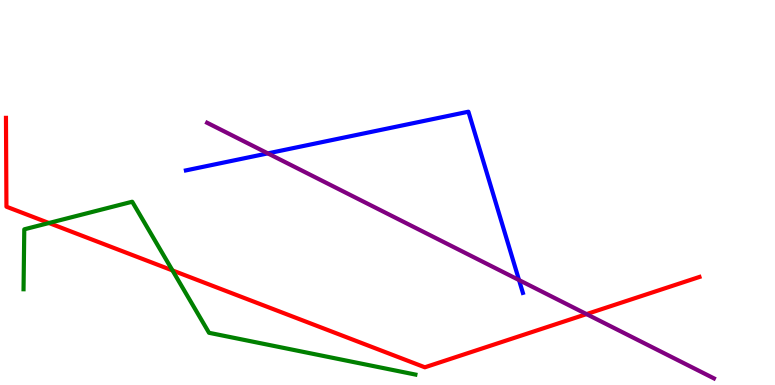[{'lines': ['blue', 'red'], 'intersections': []}, {'lines': ['green', 'red'], 'intersections': [{'x': 0.631, 'y': 4.21}, {'x': 2.23, 'y': 2.98}]}, {'lines': ['purple', 'red'], 'intersections': [{'x': 7.57, 'y': 1.84}]}, {'lines': ['blue', 'green'], 'intersections': []}, {'lines': ['blue', 'purple'], 'intersections': [{'x': 3.46, 'y': 6.02}, {'x': 6.7, 'y': 2.73}]}, {'lines': ['green', 'purple'], 'intersections': []}]